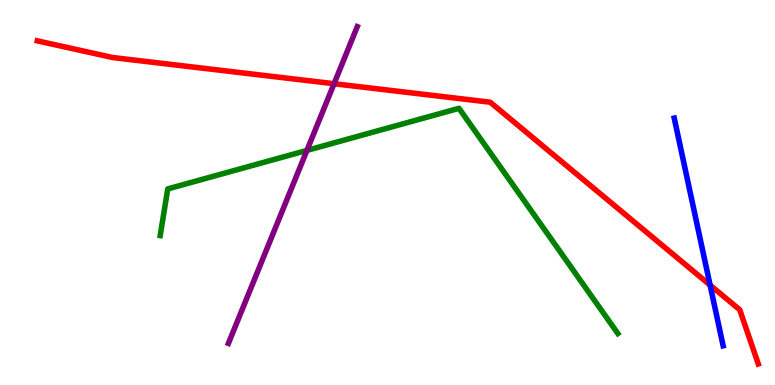[{'lines': ['blue', 'red'], 'intersections': [{'x': 9.16, 'y': 2.59}]}, {'lines': ['green', 'red'], 'intersections': []}, {'lines': ['purple', 'red'], 'intersections': [{'x': 4.31, 'y': 7.83}]}, {'lines': ['blue', 'green'], 'intersections': []}, {'lines': ['blue', 'purple'], 'intersections': []}, {'lines': ['green', 'purple'], 'intersections': [{'x': 3.96, 'y': 6.09}]}]